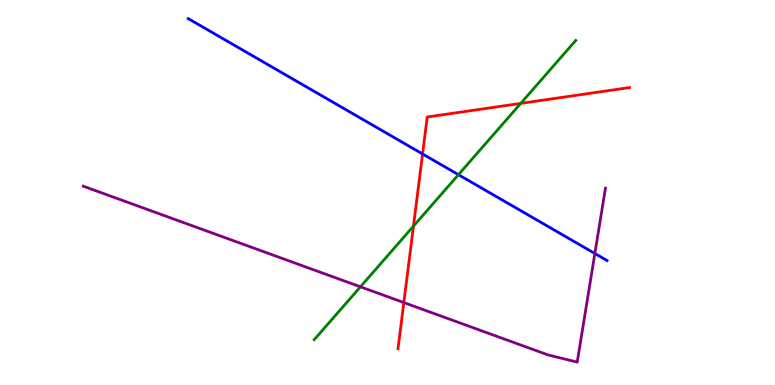[{'lines': ['blue', 'red'], 'intersections': [{'x': 5.45, 'y': 6.0}]}, {'lines': ['green', 'red'], 'intersections': [{'x': 5.34, 'y': 4.13}, {'x': 6.72, 'y': 7.31}]}, {'lines': ['purple', 'red'], 'intersections': [{'x': 5.21, 'y': 2.14}]}, {'lines': ['blue', 'green'], 'intersections': [{'x': 5.92, 'y': 5.46}]}, {'lines': ['blue', 'purple'], 'intersections': [{'x': 7.68, 'y': 3.42}]}, {'lines': ['green', 'purple'], 'intersections': [{'x': 4.65, 'y': 2.55}]}]